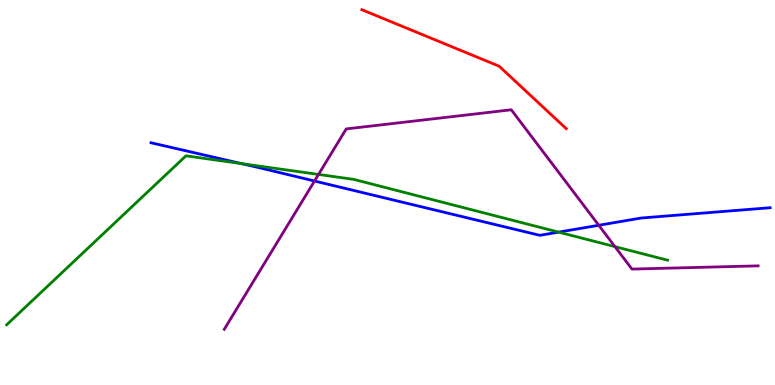[{'lines': ['blue', 'red'], 'intersections': []}, {'lines': ['green', 'red'], 'intersections': []}, {'lines': ['purple', 'red'], 'intersections': []}, {'lines': ['blue', 'green'], 'intersections': [{'x': 3.12, 'y': 5.75}, {'x': 7.21, 'y': 3.97}]}, {'lines': ['blue', 'purple'], 'intersections': [{'x': 4.06, 'y': 5.3}, {'x': 7.73, 'y': 4.15}]}, {'lines': ['green', 'purple'], 'intersections': [{'x': 4.11, 'y': 5.47}, {'x': 7.93, 'y': 3.59}]}]